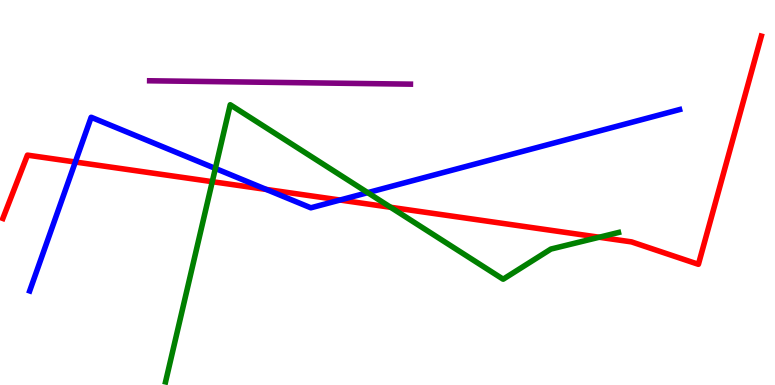[{'lines': ['blue', 'red'], 'intersections': [{'x': 0.972, 'y': 5.79}, {'x': 3.44, 'y': 5.08}, {'x': 4.39, 'y': 4.8}]}, {'lines': ['green', 'red'], 'intersections': [{'x': 2.74, 'y': 5.28}, {'x': 5.04, 'y': 4.62}, {'x': 7.73, 'y': 3.84}]}, {'lines': ['purple', 'red'], 'intersections': []}, {'lines': ['blue', 'green'], 'intersections': [{'x': 2.78, 'y': 5.62}, {'x': 4.74, 'y': 5.0}]}, {'lines': ['blue', 'purple'], 'intersections': []}, {'lines': ['green', 'purple'], 'intersections': []}]